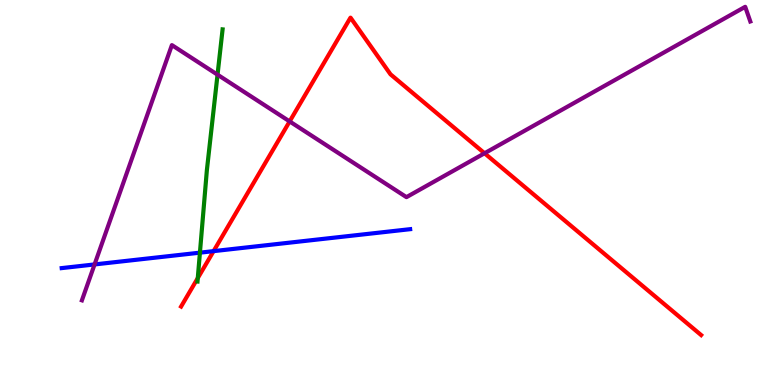[{'lines': ['blue', 'red'], 'intersections': [{'x': 2.76, 'y': 3.48}]}, {'lines': ['green', 'red'], 'intersections': [{'x': 2.55, 'y': 2.78}]}, {'lines': ['purple', 'red'], 'intersections': [{'x': 3.74, 'y': 6.85}, {'x': 6.25, 'y': 6.02}]}, {'lines': ['blue', 'green'], 'intersections': [{'x': 2.58, 'y': 3.44}]}, {'lines': ['blue', 'purple'], 'intersections': [{'x': 1.22, 'y': 3.13}]}, {'lines': ['green', 'purple'], 'intersections': [{'x': 2.81, 'y': 8.06}]}]